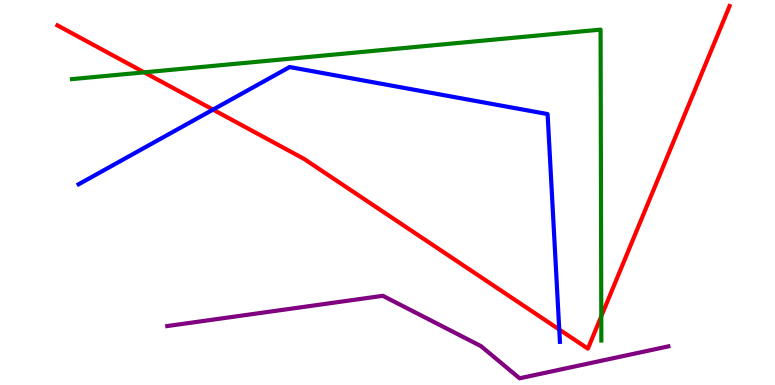[{'lines': ['blue', 'red'], 'intersections': [{'x': 2.75, 'y': 7.15}, {'x': 7.22, 'y': 1.44}]}, {'lines': ['green', 'red'], 'intersections': [{'x': 1.86, 'y': 8.12}, {'x': 7.76, 'y': 1.79}]}, {'lines': ['purple', 'red'], 'intersections': []}, {'lines': ['blue', 'green'], 'intersections': []}, {'lines': ['blue', 'purple'], 'intersections': []}, {'lines': ['green', 'purple'], 'intersections': []}]